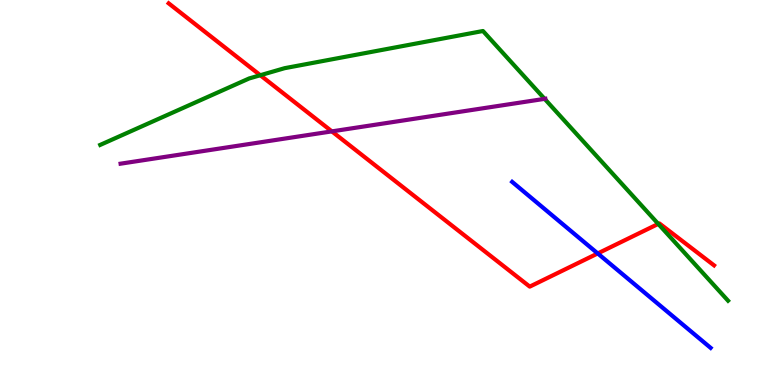[{'lines': ['blue', 'red'], 'intersections': [{'x': 7.71, 'y': 3.42}]}, {'lines': ['green', 'red'], 'intersections': [{'x': 3.36, 'y': 8.05}, {'x': 8.49, 'y': 4.18}]}, {'lines': ['purple', 'red'], 'intersections': [{'x': 4.28, 'y': 6.59}]}, {'lines': ['blue', 'green'], 'intersections': []}, {'lines': ['blue', 'purple'], 'intersections': []}, {'lines': ['green', 'purple'], 'intersections': [{'x': 7.03, 'y': 7.43}]}]